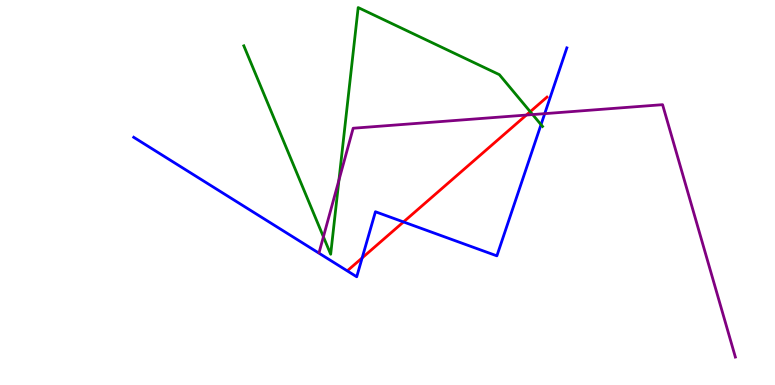[{'lines': ['blue', 'red'], 'intersections': [{'x': 4.67, 'y': 3.3}, {'x': 5.21, 'y': 4.24}]}, {'lines': ['green', 'red'], 'intersections': [{'x': 6.84, 'y': 7.1}]}, {'lines': ['purple', 'red'], 'intersections': [{'x': 6.79, 'y': 7.01}]}, {'lines': ['blue', 'green'], 'intersections': [{'x': 6.98, 'y': 6.76}]}, {'lines': ['blue', 'purple'], 'intersections': [{'x': 7.03, 'y': 7.05}]}, {'lines': ['green', 'purple'], 'intersections': [{'x': 4.17, 'y': 3.85}, {'x': 4.37, 'y': 5.32}, {'x': 6.87, 'y': 7.02}]}]